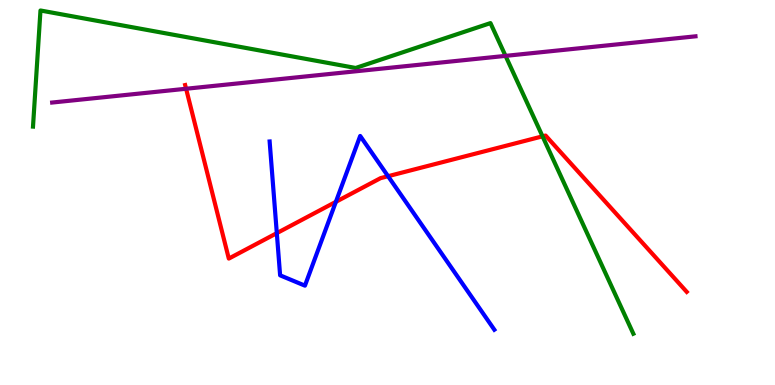[{'lines': ['blue', 'red'], 'intersections': [{'x': 3.57, 'y': 3.94}, {'x': 4.33, 'y': 4.76}, {'x': 5.01, 'y': 5.42}]}, {'lines': ['green', 'red'], 'intersections': [{'x': 7.0, 'y': 6.46}]}, {'lines': ['purple', 'red'], 'intersections': [{'x': 2.4, 'y': 7.69}]}, {'lines': ['blue', 'green'], 'intersections': []}, {'lines': ['blue', 'purple'], 'intersections': []}, {'lines': ['green', 'purple'], 'intersections': [{'x': 6.52, 'y': 8.55}]}]